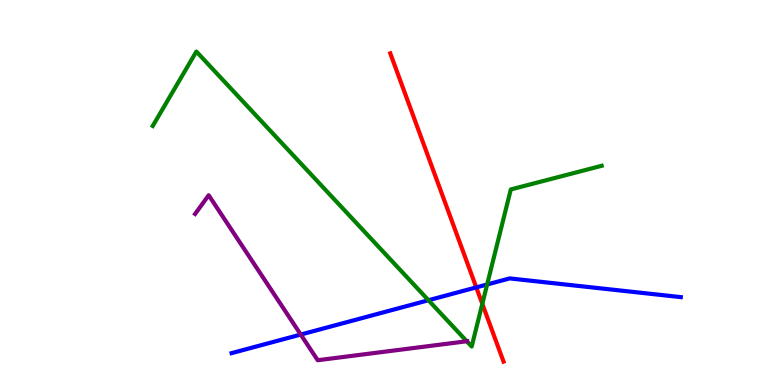[{'lines': ['blue', 'red'], 'intersections': [{'x': 6.15, 'y': 2.54}]}, {'lines': ['green', 'red'], 'intersections': [{'x': 6.22, 'y': 2.11}]}, {'lines': ['purple', 'red'], 'intersections': []}, {'lines': ['blue', 'green'], 'intersections': [{'x': 5.53, 'y': 2.2}, {'x': 6.29, 'y': 2.61}]}, {'lines': ['blue', 'purple'], 'intersections': [{'x': 3.88, 'y': 1.31}]}, {'lines': ['green', 'purple'], 'intersections': [{'x': 6.02, 'y': 1.14}]}]